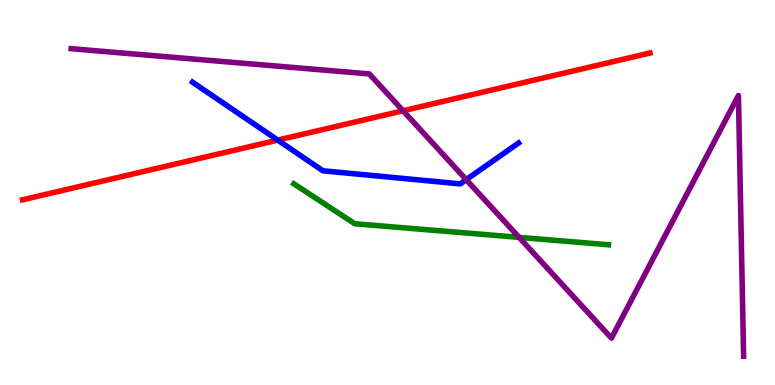[{'lines': ['blue', 'red'], 'intersections': [{'x': 3.58, 'y': 6.36}]}, {'lines': ['green', 'red'], 'intersections': []}, {'lines': ['purple', 'red'], 'intersections': [{'x': 5.2, 'y': 7.12}]}, {'lines': ['blue', 'green'], 'intersections': []}, {'lines': ['blue', 'purple'], 'intersections': [{'x': 6.02, 'y': 5.33}]}, {'lines': ['green', 'purple'], 'intersections': [{'x': 6.7, 'y': 3.83}]}]